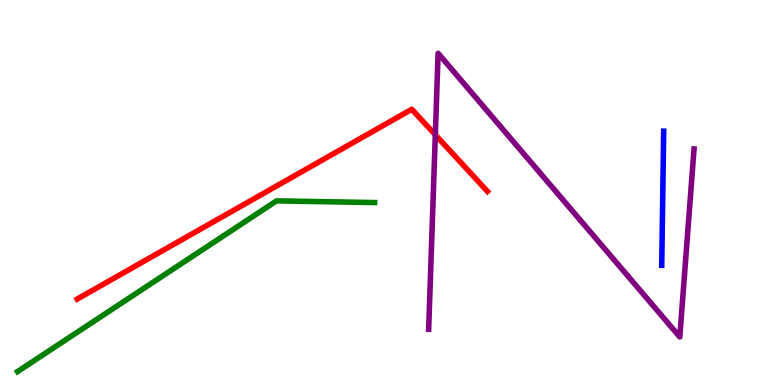[{'lines': ['blue', 'red'], 'intersections': []}, {'lines': ['green', 'red'], 'intersections': []}, {'lines': ['purple', 'red'], 'intersections': [{'x': 5.62, 'y': 6.5}]}, {'lines': ['blue', 'green'], 'intersections': []}, {'lines': ['blue', 'purple'], 'intersections': []}, {'lines': ['green', 'purple'], 'intersections': []}]